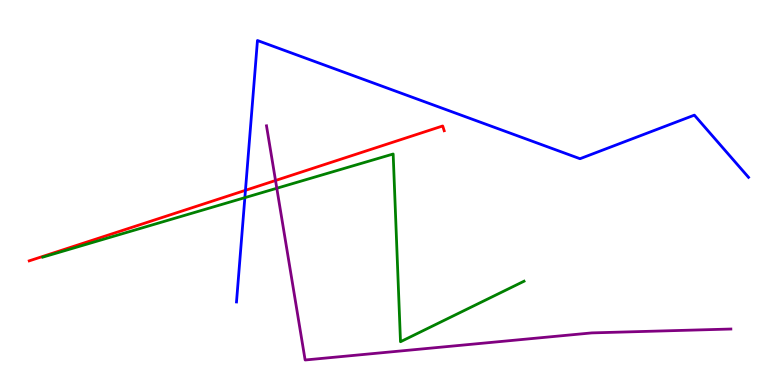[{'lines': ['blue', 'red'], 'intersections': [{'x': 3.17, 'y': 5.06}]}, {'lines': ['green', 'red'], 'intersections': []}, {'lines': ['purple', 'red'], 'intersections': [{'x': 3.56, 'y': 5.31}]}, {'lines': ['blue', 'green'], 'intersections': [{'x': 3.16, 'y': 4.87}]}, {'lines': ['blue', 'purple'], 'intersections': []}, {'lines': ['green', 'purple'], 'intersections': [{'x': 3.57, 'y': 5.11}]}]